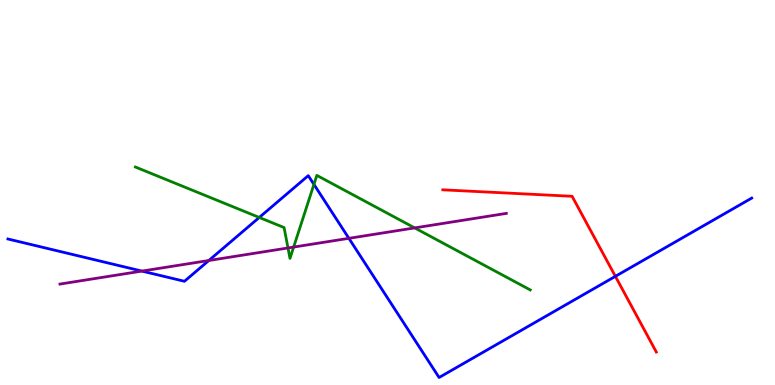[{'lines': ['blue', 'red'], 'intersections': [{'x': 7.94, 'y': 2.82}]}, {'lines': ['green', 'red'], 'intersections': []}, {'lines': ['purple', 'red'], 'intersections': []}, {'lines': ['blue', 'green'], 'intersections': [{'x': 3.35, 'y': 4.35}, {'x': 4.05, 'y': 5.21}]}, {'lines': ['blue', 'purple'], 'intersections': [{'x': 1.83, 'y': 2.96}, {'x': 2.69, 'y': 3.23}, {'x': 4.5, 'y': 3.81}]}, {'lines': ['green', 'purple'], 'intersections': [{'x': 3.72, 'y': 3.56}, {'x': 3.79, 'y': 3.58}, {'x': 5.35, 'y': 4.08}]}]